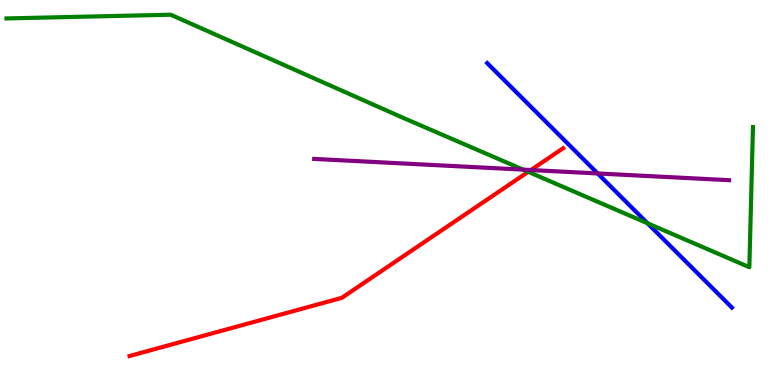[{'lines': ['blue', 'red'], 'intersections': []}, {'lines': ['green', 'red'], 'intersections': [{'x': 6.82, 'y': 5.54}]}, {'lines': ['purple', 'red'], 'intersections': [{'x': 6.85, 'y': 5.58}]}, {'lines': ['blue', 'green'], 'intersections': [{'x': 8.36, 'y': 4.2}]}, {'lines': ['blue', 'purple'], 'intersections': [{'x': 7.71, 'y': 5.49}]}, {'lines': ['green', 'purple'], 'intersections': [{'x': 6.75, 'y': 5.59}]}]